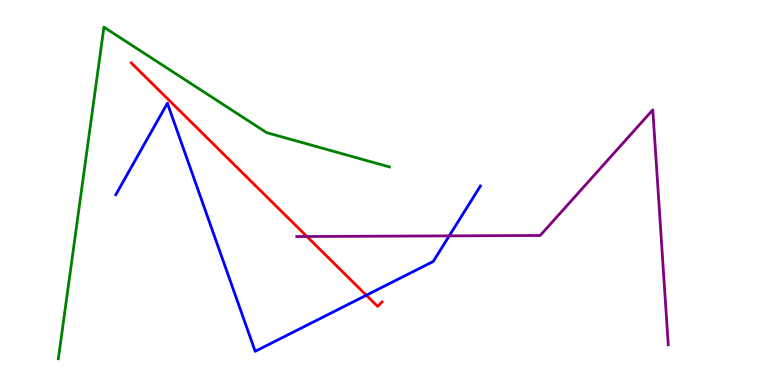[{'lines': ['blue', 'red'], 'intersections': [{'x': 4.73, 'y': 2.33}]}, {'lines': ['green', 'red'], 'intersections': []}, {'lines': ['purple', 'red'], 'intersections': [{'x': 3.96, 'y': 3.86}]}, {'lines': ['blue', 'green'], 'intersections': []}, {'lines': ['blue', 'purple'], 'intersections': [{'x': 5.8, 'y': 3.87}]}, {'lines': ['green', 'purple'], 'intersections': []}]